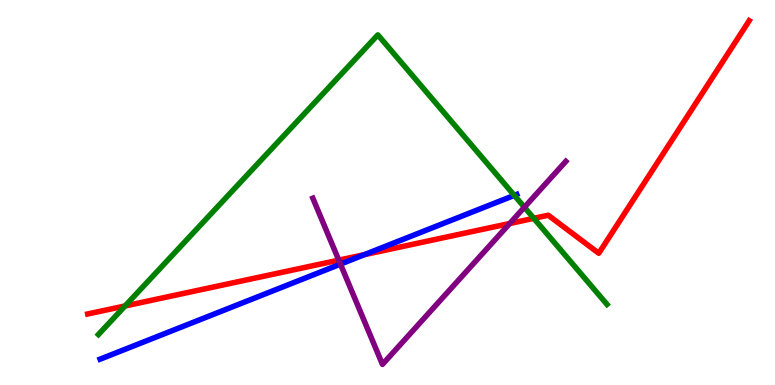[{'lines': ['blue', 'red'], 'intersections': [{'x': 4.7, 'y': 3.39}]}, {'lines': ['green', 'red'], 'intersections': [{'x': 1.61, 'y': 2.05}, {'x': 6.89, 'y': 4.33}]}, {'lines': ['purple', 'red'], 'intersections': [{'x': 4.37, 'y': 3.24}, {'x': 6.58, 'y': 4.19}]}, {'lines': ['blue', 'green'], 'intersections': [{'x': 6.64, 'y': 4.93}]}, {'lines': ['blue', 'purple'], 'intersections': [{'x': 4.39, 'y': 3.14}]}, {'lines': ['green', 'purple'], 'intersections': [{'x': 6.77, 'y': 4.62}]}]